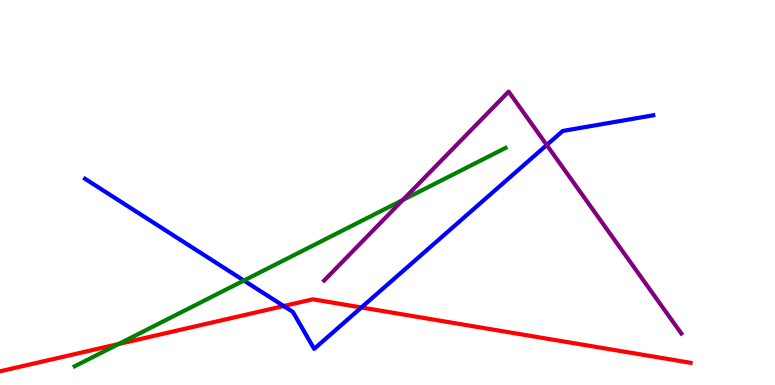[{'lines': ['blue', 'red'], 'intersections': [{'x': 3.66, 'y': 2.05}, {'x': 4.66, 'y': 2.01}]}, {'lines': ['green', 'red'], 'intersections': [{'x': 1.53, 'y': 1.06}]}, {'lines': ['purple', 'red'], 'intersections': []}, {'lines': ['blue', 'green'], 'intersections': [{'x': 3.15, 'y': 2.71}]}, {'lines': ['blue', 'purple'], 'intersections': [{'x': 7.05, 'y': 6.23}]}, {'lines': ['green', 'purple'], 'intersections': [{'x': 5.2, 'y': 4.81}]}]